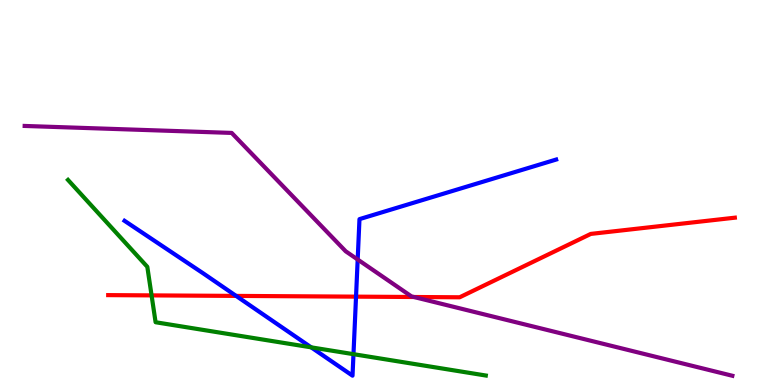[{'lines': ['blue', 'red'], 'intersections': [{'x': 3.05, 'y': 2.31}, {'x': 4.59, 'y': 2.29}]}, {'lines': ['green', 'red'], 'intersections': [{'x': 1.96, 'y': 2.33}]}, {'lines': ['purple', 'red'], 'intersections': [{'x': 5.34, 'y': 2.29}]}, {'lines': ['blue', 'green'], 'intersections': [{'x': 4.02, 'y': 0.978}, {'x': 4.56, 'y': 0.801}]}, {'lines': ['blue', 'purple'], 'intersections': [{'x': 4.62, 'y': 3.26}]}, {'lines': ['green', 'purple'], 'intersections': []}]